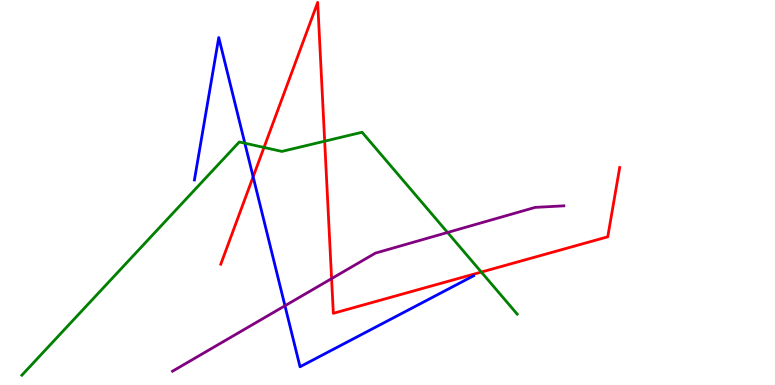[{'lines': ['blue', 'red'], 'intersections': [{'x': 3.27, 'y': 5.41}]}, {'lines': ['green', 'red'], 'intersections': [{'x': 3.41, 'y': 6.17}, {'x': 4.19, 'y': 6.33}, {'x': 6.21, 'y': 2.93}]}, {'lines': ['purple', 'red'], 'intersections': [{'x': 4.28, 'y': 2.76}]}, {'lines': ['blue', 'green'], 'intersections': [{'x': 3.16, 'y': 6.28}]}, {'lines': ['blue', 'purple'], 'intersections': [{'x': 3.68, 'y': 2.06}]}, {'lines': ['green', 'purple'], 'intersections': [{'x': 5.77, 'y': 3.96}]}]